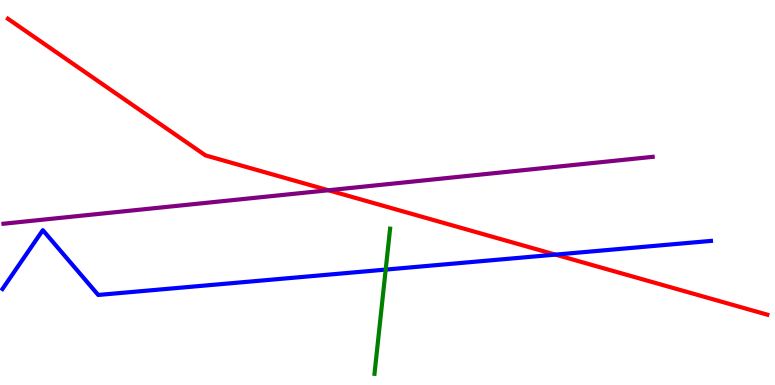[{'lines': ['blue', 'red'], 'intersections': [{'x': 7.17, 'y': 3.39}]}, {'lines': ['green', 'red'], 'intersections': []}, {'lines': ['purple', 'red'], 'intersections': [{'x': 4.24, 'y': 5.06}]}, {'lines': ['blue', 'green'], 'intersections': [{'x': 4.98, 'y': 3.0}]}, {'lines': ['blue', 'purple'], 'intersections': []}, {'lines': ['green', 'purple'], 'intersections': []}]